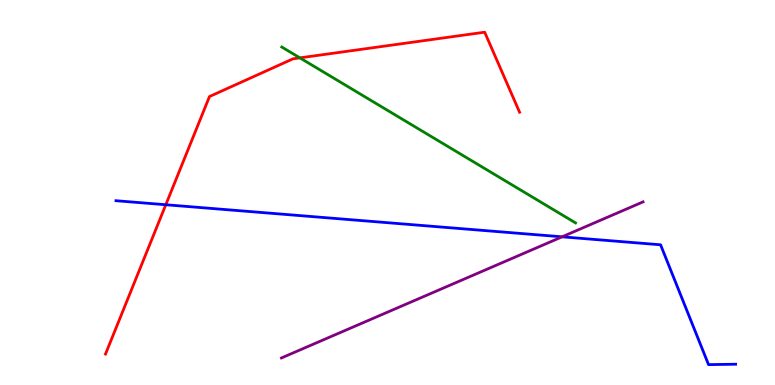[{'lines': ['blue', 'red'], 'intersections': [{'x': 2.14, 'y': 4.68}]}, {'lines': ['green', 'red'], 'intersections': [{'x': 3.87, 'y': 8.5}]}, {'lines': ['purple', 'red'], 'intersections': []}, {'lines': ['blue', 'green'], 'intersections': []}, {'lines': ['blue', 'purple'], 'intersections': [{'x': 7.25, 'y': 3.85}]}, {'lines': ['green', 'purple'], 'intersections': []}]